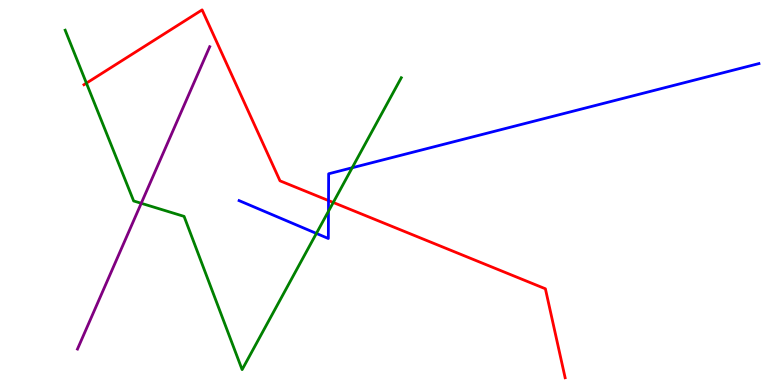[{'lines': ['blue', 'red'], 'intersections': [{'x': 4.24, 'y': 4.79}]}, {'lines': ['green', 'red'], 'intersections': [{'x': 1.12, 'y': 7.84}, {'x': 4.3, 'y': 4.74}]}, {'lines': ['purple', 'red'], 'intersections': []}, {'lines': ['blue', 'green'], 'intersections': [{'x': 4.08, 'y': 3.94}, {'x': 4.24, 'y': 4.51}, {'x': 4.54, 'y': 5.64}]}, {'lines': ['blue', 'purple'], 'intersections': []}, {'lines': ['green', 'purple'], 'intersections': [{'x': 1.82, 'y': 4.72}]}]